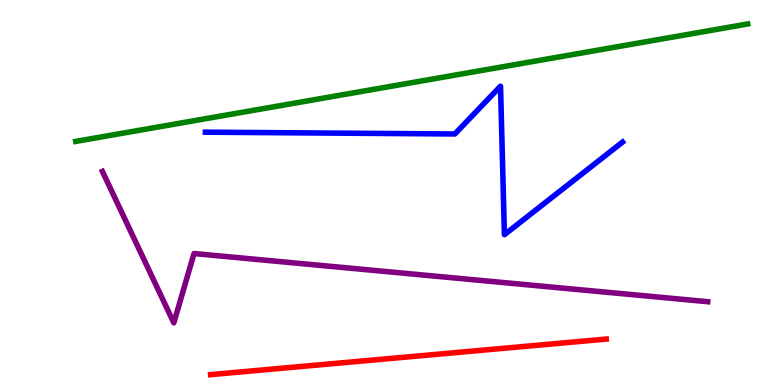[{'lines': ['blue', 'red'], 'intersections': []}, {'lines': ['green', 'red'], 'intersections': []}, {'lines': ['purple', 'red'], 'intersections': []}, {'lines': ['blue', 'green'], 'intersections': []}, {'lines': ['blue', 'purple'], 'intersections': []}, {'lines': ['green', 'purple'], 'intersections': []}]